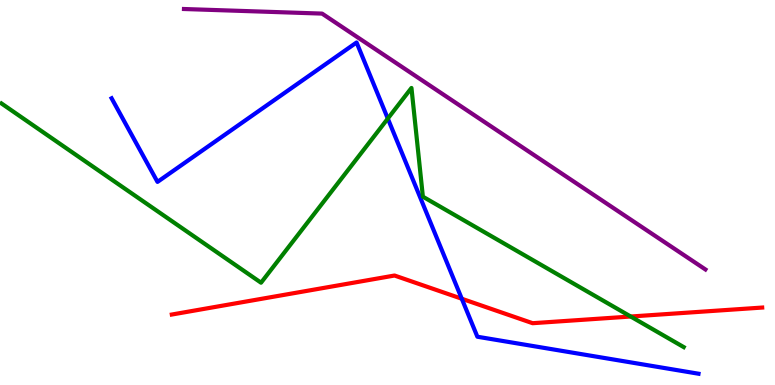[{'lines': ['blue', 'red'], 'intersections': [{'x': 5.96, 'y': 2.24}]}, {'lines': ['green', 'red'], 'intersections': [{'x': 8.14, 'y': 1.78}]}, {'lines': ['purple', 'red'], 'intersections': []}, {'lines': ['blue', 'green'], 'intersections': [{'x': 5.0, 'y': 6.92}]}, {'lines': ['blue', 'purple'], 'intersections': []}, {'lines': ['green', 'purple'], 'intersections': []}]